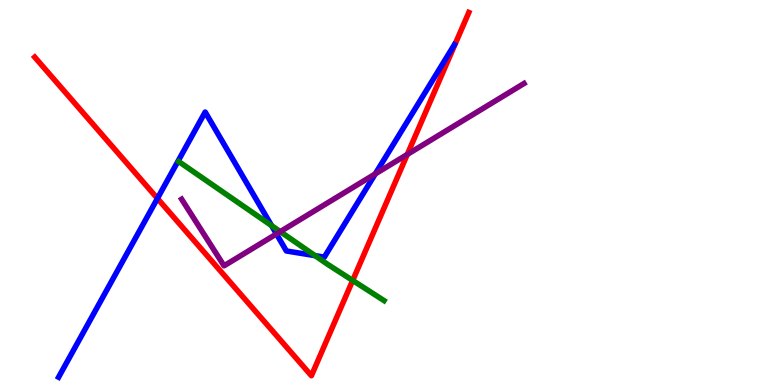[{'lines': ['blue', 'red'], 'intersections': [{'x': 2.03, 'y': 4.85}]}, {'lines': ['green', 'red'], 'intersections': [{'x': 4.55, 'y': 2.72}]}, {'lines': ['purple', 'red'], 'intersections': [{'x': 5.26, 'y': 5.99}]}, {'lines': ['blue', 'green'], 'intersections': [{'x': 3.5, 'y': 4.14}, {'x': 4.07, 'y': 3.36}]}, {'lines': ['blue', 'purple'], 'intersections': [{'x': 3.57, 'y': 3.92}, {'x': 4.84, 'y': 5.48}]}, {'lines': ['green', 'purple'], 'intersections': [{'x': 3.62, 'y': 3.98}]}]